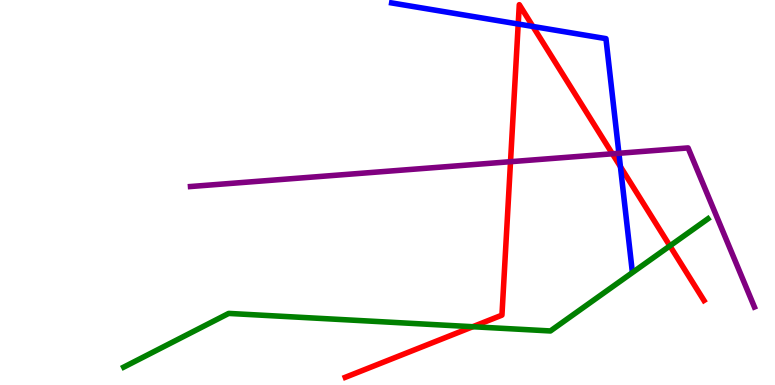[{'lines': ['blue', 'red'], 'intersections': [{'x': 6.69, 'y': 9.38}, {'x': 6.88, 'y': 9.31}, {'x': 8.01, 'y': 5.67}]}, {'lines': ['green', 'red'], 'intersections': [{'x': 6.1, 'y': 1.51}, {'x': 8.64, 'y': 3.61}]}, {'lines': ['purple', 'red'], 'intersections': [{'x': 6.59, 'y': 5.8}, {'x': 7.9, 'y': 6.01}]}, {'lines': ['blue', 'green'], 'intersections': []}, {'lines': ['blue', 'purple'], 'intersections': [{'x': 7.99, 'y': 6.02}]}, {'lines': ['green', 'purple'], 'intersections': []}]